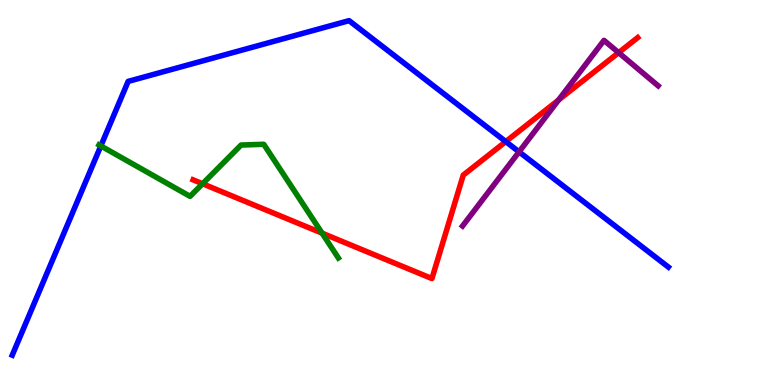[{'lines': ['blue', 'red'], 'intersections': [{'x': 6.53, 'y': 6.32}]}, {'lines': ['green', 'red'], 'intersections': [{'x': 2.61, 'y': 5.23}, {'x': 4.16, 'y': 3.94}]}, {'lines': ['purple', 'red'], 'intersections': [{'x': 7.21, 'y': 7.4}, {'x': 7.98, 'y': 8.63}]}, {'lines': ['blue', 'green'], 'intersections': [{'x': 1.3, 'y': 6.21}]}, {'lines': ['blue', 'purple'], 'intersections': [{'x': 6.7, 'y': 6.06}]}, {'lines': ['green', 'purple'], 'intersections': []}]